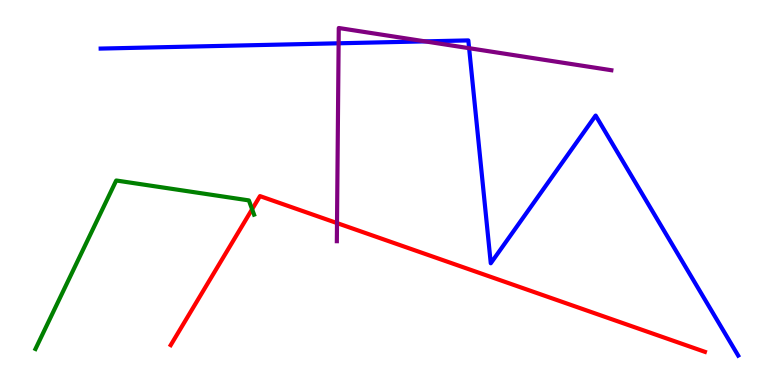[{'lines': ['blue', 'red'], 'intersections': []}, {'lines': ['green', 'red'], 'intersections': [{'x': 3.25, 'y': 4.56}]}, {'lines': ['purple', 'red'], 'intersections': [{'x': 4.35, 'y': 4.21}]}, {'lines': ['blue', 'green'], 'intersections': []}, {'lines': ['blue', 'purple'], 'intersections': [{'x': 4.37, 'y': 8.88}, {'x': 5.48, 'y': 8.93}, {'x': 6.05, 'y': 8.75}]}, {'lines': ['green', 'purple'], 'intersections': []}]